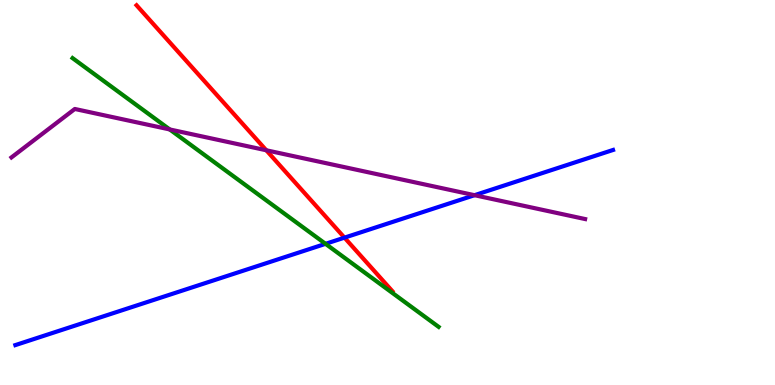[{'lines': ['blue', 'red'], 'intersections': [{'x': 4.44, 'y': 3.83}]}, {'lines': ['green', 'red'], 'intersections': []}, {'lines': ['purple', 'red'], 'intersections': [{'x': 3.44, 'y': 6.1}]}, {'lines': ['blue', 'green'], 'intersections': [{'x': 4.2, 'y': 3.67}]}, {'lines': ['blue', 'purple'], 'intersections': [{'x': 6.12, 'y': 4.93}]}, {'lines': ['green', 'purple'], 'intersections': [{'x': 2.19, 'y': 6.64}]}]